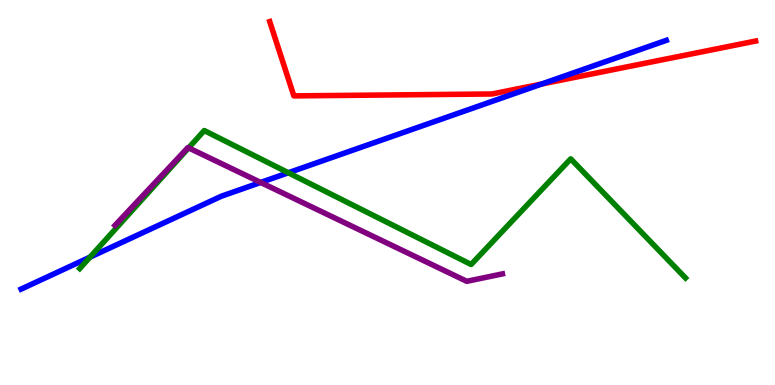[{'lines': ['blue', 'red'], 'intersections': [{'x': 6.99, 'y': 7.82}]}, {'lines': ['green', 'red'], 'intersections': []}, {'lines': ['purple', 'red'], 'intersections': []}, {'lines': ['blue', 'green'], 'intersections': [{'x': 1.16, 'y': 3.32}, {'x': 3.72, 'y': 5.51}]}, {'lines': ['blue', 'purple'], 'intersections': [{'x': 3.36, 'y': 5.26}]}, {'lines': ['green', 'purple'], 'intersections': [{'x': 2.43, 'y': 6.16}]}]